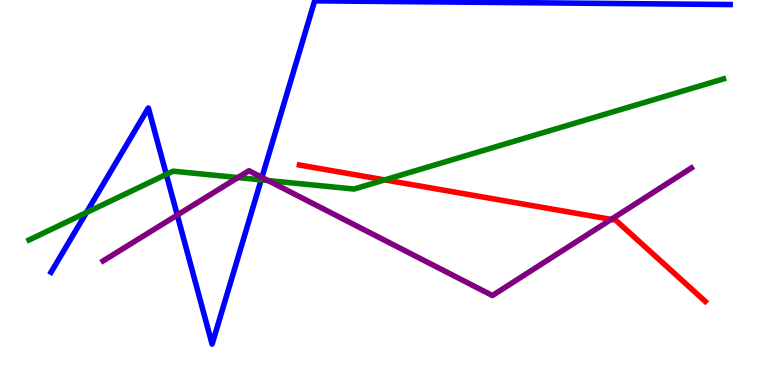[{'lines': ['blue', 'red'], 'intersections': []}, {'lines': ['green', 'red'], 'intersections': [{'x': 4.96, 'y': 5.33}]}, {'lines': ['purple', 'red'], 'intersections': [{'x': 7.89, 'y': 4.3}]}, {'lines': ['blue', 'green'], 'intersections': [{'x': 1.11, 'y': 4.48}, {'x': 2.15, 'y': 5.47}, {'x': 3.37, 'y': 5.33}]}, {'lines': ['blue', 'purple'], 'intersections': [{'x': 2.29, 'y': 4.41}, {'x': 3.38, 'y': 5.39}]}, {'lines': ['green', 'purple'], 'intersections': [{'x': 3.07, 'y': 5.39}, {'x': 3.46, 'y': 5.31}]}]